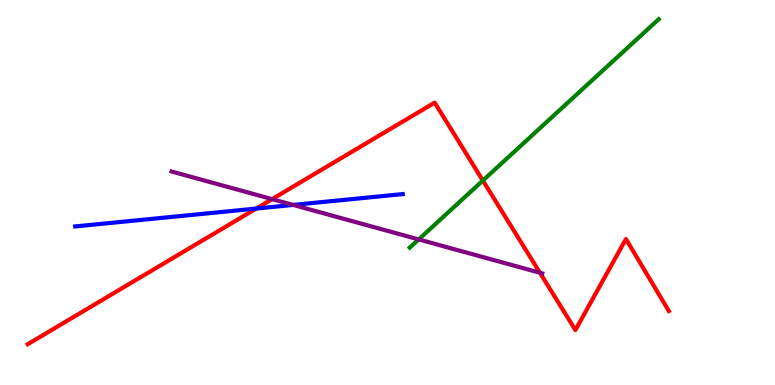[{'lines': ['blue', 'red'], 'intersections': [{'x': 3.31, 'y': 4.58}]}, {'lines': ['green', 'red'], 'intersections': [{'x': 6.23, 'y': 5.31}]}, {'lines': ['purple', 'red'], 'intersections': [{'x': 3.51, 'y': 4.83}, {'x': 6.97, 'y': 2.92}]}, {'lines': ['blue', 'green'], 'intersections': []}, {'lines': ['blue', 'purple'], 'intersections': [{'x': 3.78, 'y': 4.68}]}, {'lines': ['green', 'purple'], 'intersections': [{'x': 5.4, 'y': 3.78}]}]